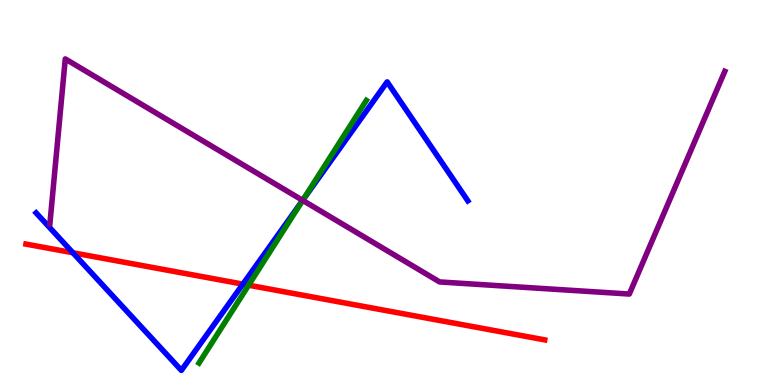[{'lines': ['blue', 'red'], 'intersections': [{'x': 0.941, 'y': 3.44}, {'x': 3.13, 'y': 2.62}]}, {'lines': ['green', 'red'], 'intersections': [{'x': 3.21, 'y': 2.59}]}, {'lines': ['purple', 'red'], 'intersections': []}, {'lines': ['blue', 'green'], 'intersections': [{'x': 3.91, 'y': 4.81}]}, {'lines': ['blue', 'purple'], 'intersections': [{'x': 3.91, 'y': 4.8}]}, {'lines': ['green', 'purple'], 'intersections': [{'x': 3.91, 'y': 4.8}]}]